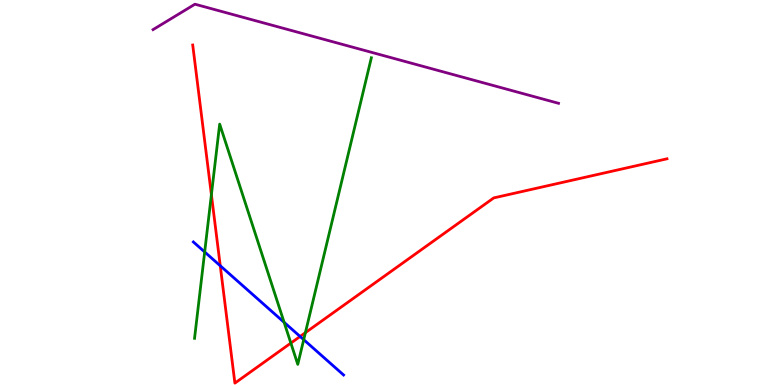[{'lines': ['blue', 'red'], 'intersections': [{'x': 2.84, 'y': 3.1}, {'x': 3.87, 'y': 1.26}]}, {'lines': ['green', 'red'], 'intersections': [{'x': 2.73, 'y': 4.94}, {'x': 3.75, 'y': 1.09}, {'x': 3.94, 'y': 1.36}]}, {'lines': ['purple', 'red'], 'intersections': []}, {'lines': ['blue', 'green'], 'intersections': [{'x': 2.64, 'y': 3.46}, {'x': 3.67, 'y': 1.63}, {'x': 3.92, 'y': 1.18}]}, {'lines': ['blue', 'purple'], 'intersections': []}, {'lines': ['green', 'purple'], 'intersections': []}]